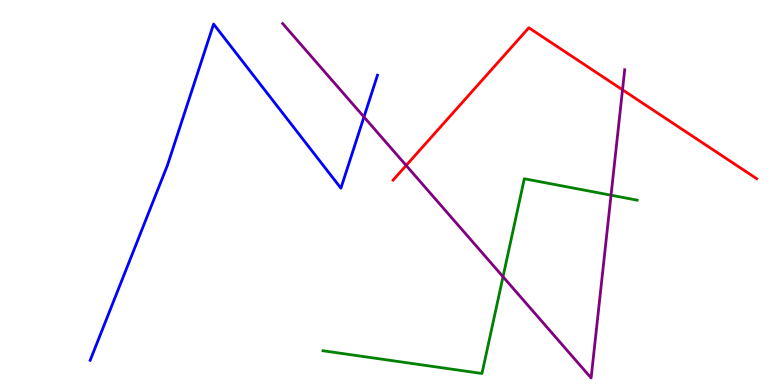[{'lines': ['blue', 'red'], 'intersections': []}, {'lines': ['green', 'red'], 'intersections': []}, {'lines': ['purple', 'red'], 'intersections': [{'x': 5.24, 'y': 5.7}, {'x': 8.03, 'y': 7.67}]}, {'lines': ['blue', 'green'], 'intersections': []}, {'lines': ['blue', 'purple'], 'intersections': [{'x': 4.7, 'y': 6.96}]}, {'lines': ['green', 'purple'], 'intersections': [{'x': 6.49, 'y': 2.81}, {'x': 7.88, 'y': 4.93}]}]